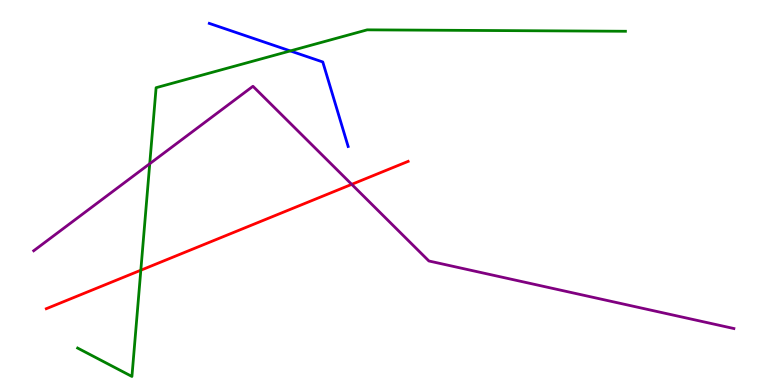[{'lines': ['blue', 'red'], 'intersections': []}, {'lines': ['green', 'red'], 'intersections': [{'x': 1.82, 'y': 2.98}]}, {'lines': ['purple', 'red'], 'intersections': [{'x': 4.54, 'y': 5.21}]}, {'lines': ['blue', 'green'], 'intersections': [{'x': 3.75, 'y': 8.68}]}, {'lines': ['blue', 'purple'], 'intersections': []}, {'lines': ['green', 'purple'], 'intersections': [{'x': 1.93, 'y': 5.75}]}]